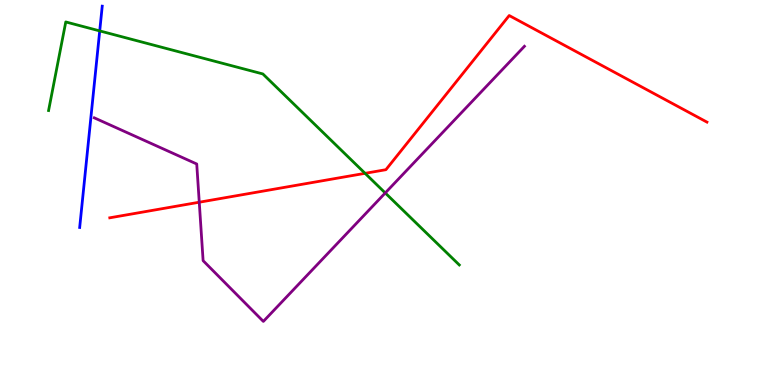[{'lines': ['blue', 'red'], 'intersections': []}, {'lines': ['green', 'red'], 'intersections': [{'x': 4.71, 'y': 5.5}]}, {'lines': ['purple', 'red'], 'intersections': [{'x': 2.57, 'y': 4.75}]}, {'lines': ['blue', 'green'], 'intersections': [{'x': 1.29, 'y': 9.2}]}, {'lines': ['blue', 'purple'], 'intersections': []}, {'lines': ['green', 'purple'], 'intersections': [{'x': 4.97, 'y': 4.99}]}]